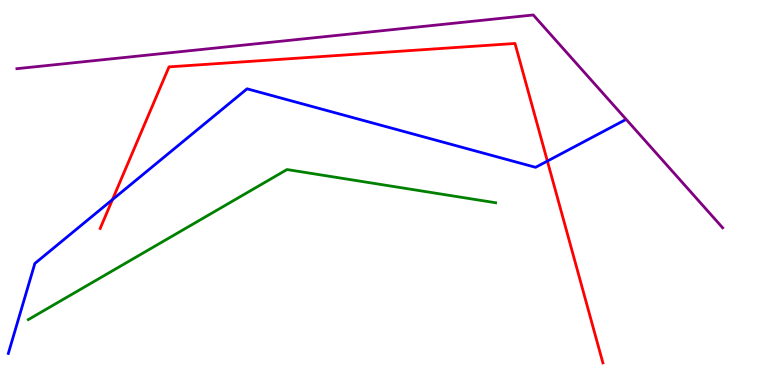[{'lines': ['blue', 'red'], 'intersections': [{'x': 1.45, 'y': 4.82}, {'x': 7.06, 'y': 5.82}]}, {'lines': ['green', 'red'], 'intersections': []}, {'lines': ['purple', 'red'], 'intersections': []}, {'lines': ['blue', 'green'], 'intersections': []}, {'lines': ['blue', 'purple'], 'intersections': []}, {'lines': ['green', 'purple'], 'intersections': []}]